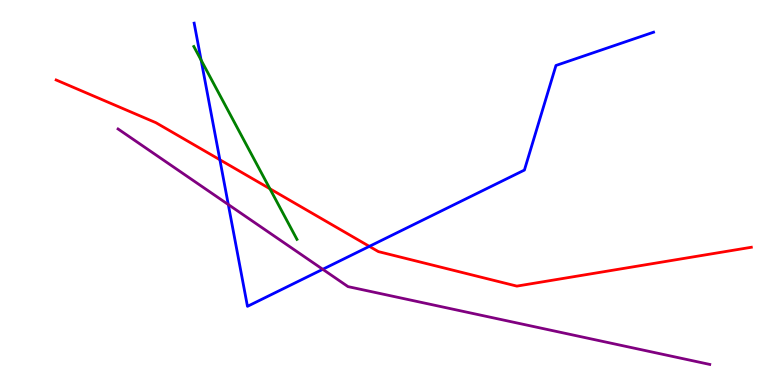[{'lines': ['blue', 'red'], 'intersections': [{'x': 2.84, 'y': 5.85}, {'x': 4.77, 'y': 3.6}]}, {'lines': ['green', 'red'], 'intersections': [{'x': 3.48, 'y': 5.1}]}, {'lines': ['purple', 'red'], 'intersections': []}, {'lines': ['blue', 'green'], 'intersections': [{'x': 2.6, 'y': 8.44}]}, {'lines': ['blue', 'purple'], 'intersections': [{'x': 2.95, 'y': 4.69}, {'x': 4.16, 'y': 3.01}]}, {'lines': ['green', 'purple'], 'intersections': []}]